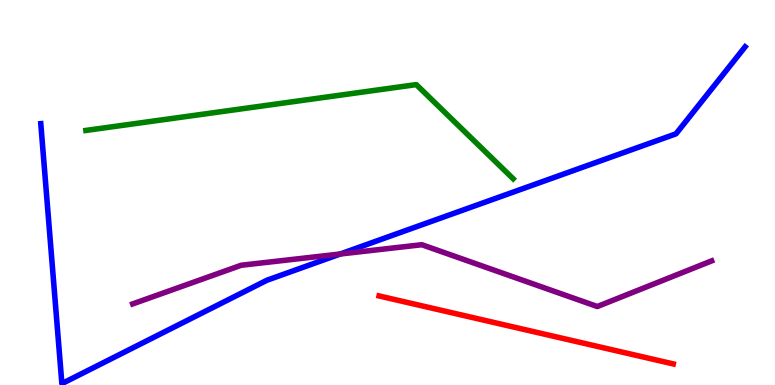[{'lines': ['blue', 'red'], 'intersections': []}, {'lines': ['green', 'red'], 'intersections': []}, {'lines': ['purple', 'red'], 'intersections': []}, {'lines': ['blue', 'green'], 'intersections': []}, {'lines': ['blue', 'purple'], 'intersections': [{'x': 4.39, 'y': 3.4}]}, {'lines': ['green', 'purple'], 'intersections': []}]